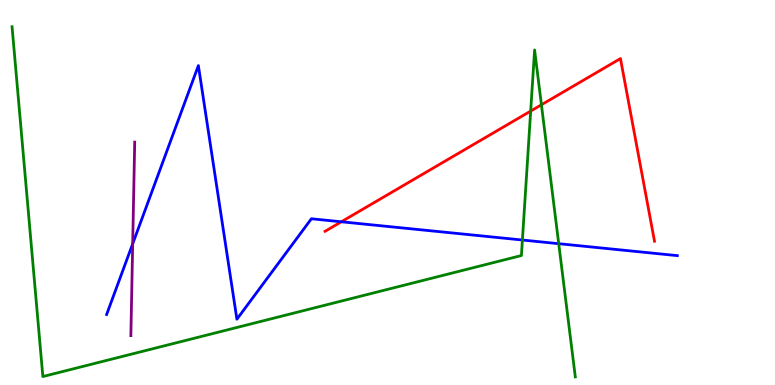[{'lines': ['blue', 'red'], 'intersections': [{'x': 4.4, 'y': 4.24}]}, {'lines': ['green', 'red'], 'intersections': [{'x': 6.85, 'y': 7.12}, {'x': 6.99, 'y': 7.28}]}, {'lines': ['purple', 'red'], 'intersections': []}, {'lines': ['blue', 'green'], 'intersections': [{'x': 6.74, 'y': 3.77}, {'x': 7.21, 'y': 3.67}]}, {'lines': ['blue', 'purple'], 'intersections': [{'x': 1.71, 'y': 3.67}]}, {'lines': ['green', 'purple'], 'intersections': []}]